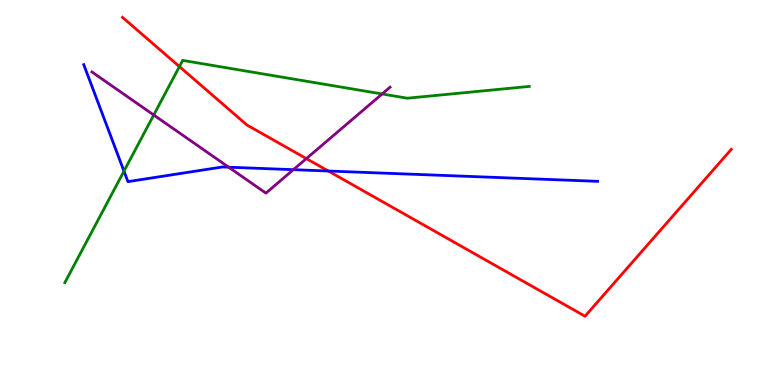[{'lines': ['blue', 'red'], 'intersections': [{'x': 4.24, 'y': 5.56}]}, {'lines': ['green', 'red'], 'intersections': [{'x': 2.32, 'y': 8.27}]}, {'lines': ['purple', 'red'], 'intersections': [{'x': 3.95, 'y': 5.88}]}, {'lines': ['blue', 'green'], 'intersections': [{'x': 1.6, 'y': 5.55}]}, {'lines': ['blue', 'purple'], 'intersections': [{'x': 2.95, 'y': 5.66}, {'x': 3.79, 'y': 5.59}]}, {'lines': ['green', 'purple'], 'intersections': [{'x': 1.98, 'y': 7.01}, {'x': 4.93, 'y': 7.56}]}]